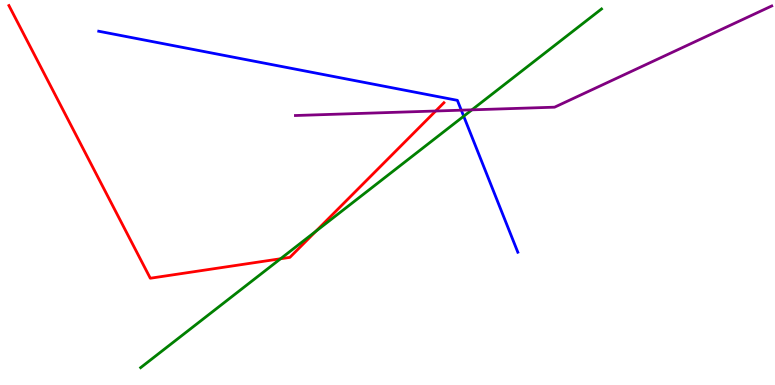[{'lines': ['blue', 'red'], 'intersections': []}, {'lines': ['green', 'red'], 'intersections': [{'x': 3.62, 'y': 3.28}, {'x': 4.08, 'y': 3.99}]}, {'lines': ['purple', 'red'], 'intersections': [{'x': 5.62, 'y': 7.12}]}, {'lines': ['blue', 'green'], 'intersections': [{'x': 5.98, 'y': 6.98}]}, {'lines': ['blue', 'purple'], 'intersections': [{'x': 5.95, 'y': 7.14}]}, {'lines': ['green', 'purple'], 'intersections': [{'x': 6.09, 'y': 7.15}]}]